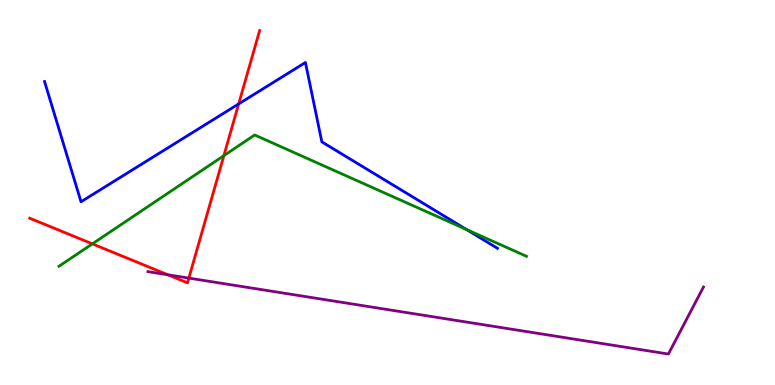[{'lines': ['blue', 'red'], 'intersections': [{'x': 3.08, 'y': 7.3}]}, {'lines': ['green', 'red'], 'intersections': [{'x': 1.19, 'y': 3.67}, {'x': 2.89, 'y': 5.96}]}, {'lines': ['purple', 'red'], 'intersections': [{'x': 2.17, 'y': 2.86}, {'x': 2.44, 'y': 2.78}]}, {'lines': ['blue', 'green'], 'intersections': [{'x': 6.02, 'y': 4.04}]}, {'lines': ['blue', 'purple'], 'intersections': []}, {'lines': ['green', 'purple'], 'intersections': []}]